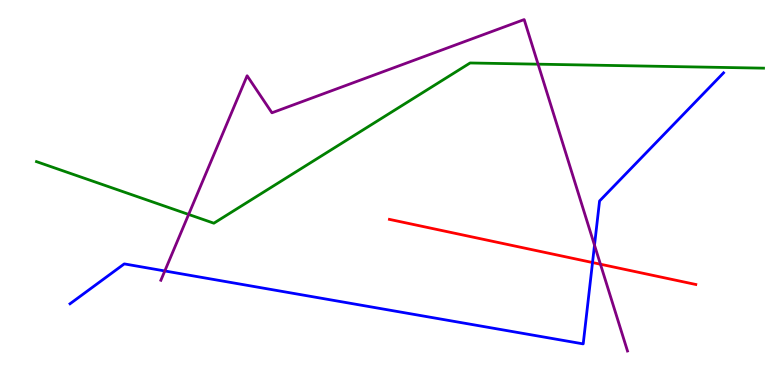[{'lines': ['blue', 'red'], 'intersections': [{'x': 7.65, 'y': 3.18}]}, {'lines': ['green', 'red'], 'intersections': []}, {'lines': ['purple', 'red'], 'intersections': [{'x': 7.75, 'y': 3.14}]}, {'lines': ['blue', 'green'], 'intersections': []}, {'lines': ['blue', 'purple'], 'intersections': [{'x': 2.13, 'y': 2.96}, {'x': 7.67, 'y': 3.63}]}, {'lines': ['green', 'purple'], 'intersections': [{'x': 2.43, 'y': 4.43}, {'x': 6.94, 'y': 8.33}]}]